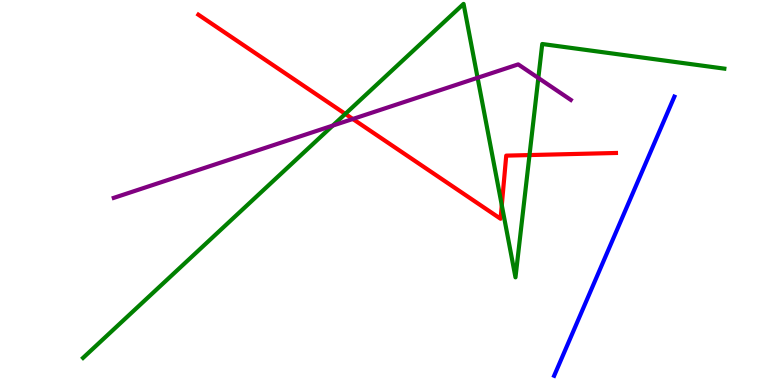[{'lines': ['blue', 'red'], 'intersections': []}, {'lines': ['green', 'red'], 'intersections': [{'x': 4.46, 'y': 7.04}, {'x': 6.47, 'y': 4.67}, {'x': 6.83, 'y': 5.97}]}, {'lines': ['purple', 'red'], 'intersections': [{'x': 4.55, 'y': 6.91}]}, {'lines': ['blue', 'green'], 'intersections': []}, {'lines': ['blue', 'purple'], 'intersections': []}, {'lines': ['green', 'purple'], 'intersections': [{'x': 4.29, 'y': 6.74}, {'x': 6.16, 'y': 7.98}, {'x': 6.95, 'y': 7.97}]}]